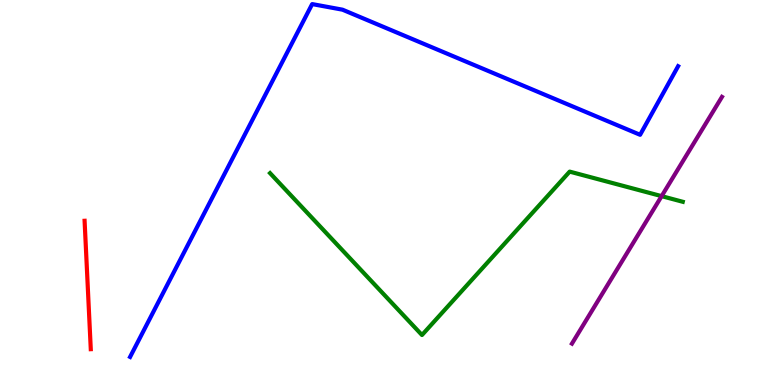[{'lines': ['blue', 'red'], 'intersections': []}, {'lines': ['green', 'red'], 'intersections': []}, {'lines': ['purple', 'red'], 'intersections': []}, {'lines': ['blue', 'green'], 'intersections': []}, {'lines': ['blue', 'purple'], 'intersections': []}, {'lines': ['green', 'purple'], 'intersections': [{'x': 8.54, 'y': 4.91}]}]